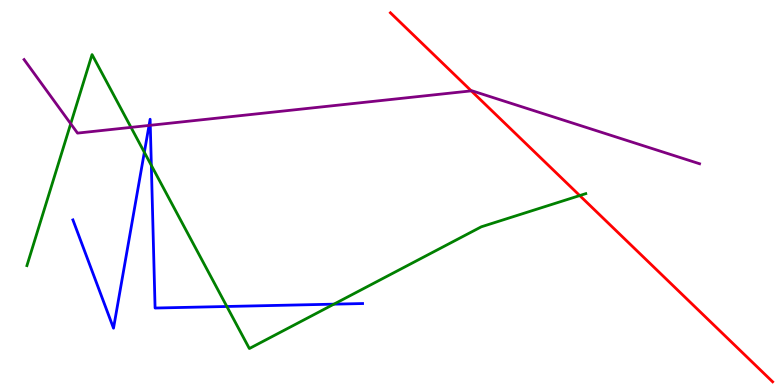[{'lines': ['blue', 'red'], 'intersections': []}, {'lines': ['green', 'red'], 'intersections': [{'x': 7.48, 'y': 4.92}]}, {'lines': ['purple', 'red'], 'intersections': [{'x': 6.08, 'y': 7.64}]}, {'lines': ['blue', 'green'], 'intersections': [{'x': 1.86, 'y': 6.04}, {'x': 1.95, 'y': 5.7}, {'x': 2.93, 'y': 2.04}, {'x': 4.31, 'y': 2.1}]}, {'lines': ['blue', 'purple'], 'intersections': [{'x': 1.92, 'y': 6.74}, {'x': 1.94, 'y': 6.75}]}, {'lines': ['green', 'purple'], 'intersections': [{'x': 0.912, 'y': 6.79}, {'x': 1.69, 'y': 6.69}]}]